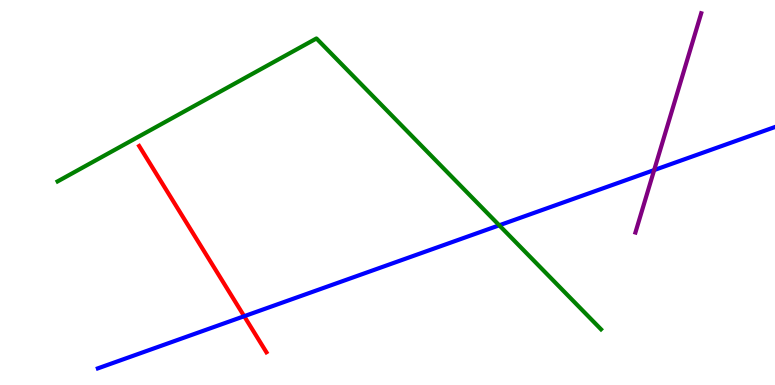[{'lines': ['blue', 'red'], 'intersections': [{'x': 3.15, 'y': 1.79}]}, {'lines': ['green', 'red'], 'intersections': []}, {'lines': ['purple', 'red'], 'intersections': []}, {'lines': ['blue', 'green'], 'intersections': [{'x': 6.44, 'y': 4.15}]}, {'lines': ['blue', 'purple'], 'intersections': [{'x': 8.44, 'y': 5.58}]}, {'lines': ['green', 'purple'], 'intersections': []}]